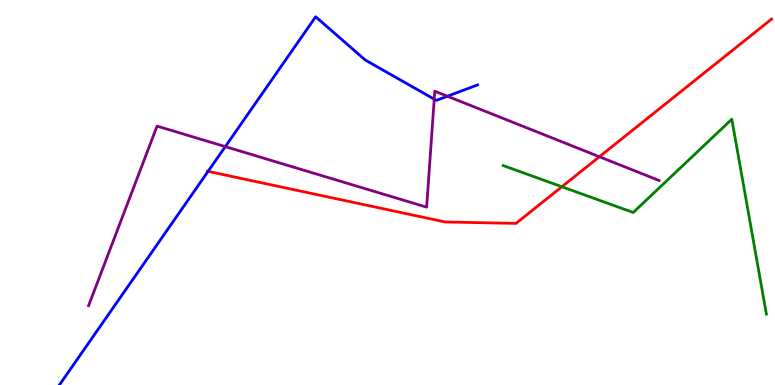[{'lines': ['blue', 'red'], 'intersections': [{'x': 2.68, 'y': 5.55}]}, {'lines': ['green', 'red'], 'intersections': [{'x': 7.25, 'y': 5.15}]}, {'lines': ['purple', 'red'], 'intersections': [{'x': 7.73, 'y': 5.93}]}, {'lines': ['blue', 'green'], 'intersections': []}, {'lines': ['blue', 'purple'], 'intersections': [{'x': 2.91, 'y': 6.19}, {'x': 5.6, 'y': 7.42}, {'x': 5.77, 'y': 7.5}]}, {'lines': ['green', 'purple'], 'intersections': []}]